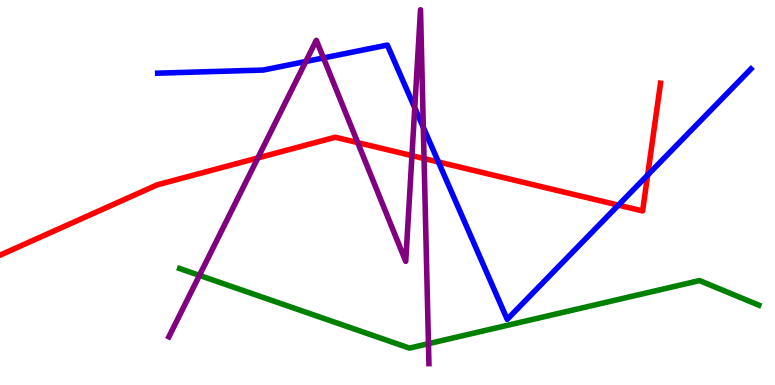[{'lines': ['blue', 'red'], 'intersections': [{'x': 5.66, 'y': 5.79}, {'x': 7.98, 'y': 4.67}, {'x': 8.36, 'y': 5.45}]}, {'lines': ['green', 'red'], 'intersections': []}, {'lines': ['purple', 'red'], 'intersections': [{'x': 3.33, 'y': 5.9}, {'x': 4.62, 'y': 6.3}, {'x': 5.32, 'y': 5.96}, {'x': 5.47, 'y': 5.88}]}, {'lines': ['blue', 'green'], 'intersections': []}, {'lines': ['blue', 'purple'], 'intersections': [{'x': 3.95, 'y': 8.4}, {'x': 4.17, 'y': 8.5}, {'x': 5.35, 'y': 7.2}, {'x': 5.46, 'y': 6.69}]}, {'lines': ['green', 'purple'], 'intersections': [{'x': 2.57, 'y': 2.85}, {'x': 5.53, 'y': 1.07}]}]